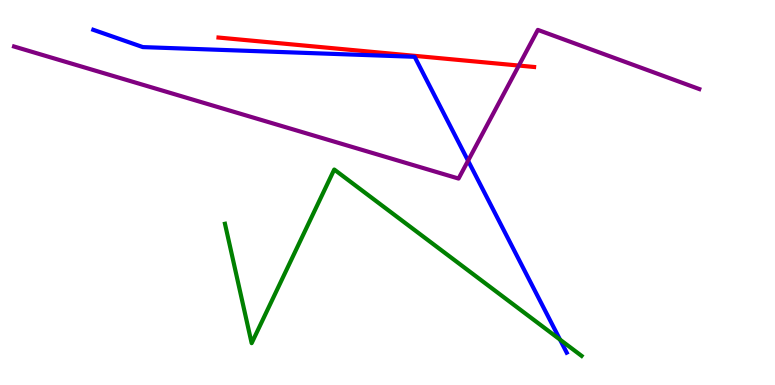[{'lines': ['blue', 'red'], 'intersections': []}, {'lines': ['green', 'red'], 'intersections': []}, {'lines': ['purple', 'red'], 'intersections': [{'x': 6.69, 'y': 8.3}]}, {'lines': ['blue', 'green'], 'intersections': [{'x': 7.23, 'y': 1.18}]}, {'lines': ['blue', 'purple'], 'intersections': [{'x': 6.04, 'y': 5.83}]}, {'lines': ['green', 'purple'], 'intersections': []}]